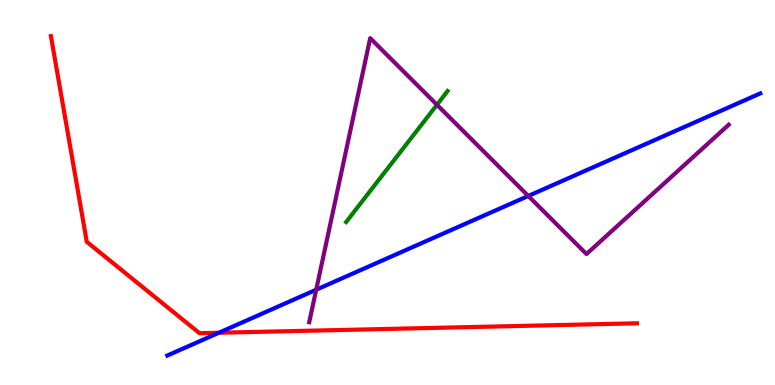[{'lines': ['blue', 'red'], 'intersections': [{'x': 2.82, 'y': 1.36}]}, {'lines': ['green', 'red'], 'intersections': []}, {'lines': ['purple', 'red'], 'intersections': []}, {'lines': ['blue', 'green'], 'intersections': []}, {'lines': ['blue', 'purple'], 'intersections': [{'x': 4.08, 'y': 2.47}, {'x': 6.82, 'y': 4.91}]}, {'lines': ['green', 'purple'], 'intersections': [{'x': 5.64, 'y': 7.28}]}]